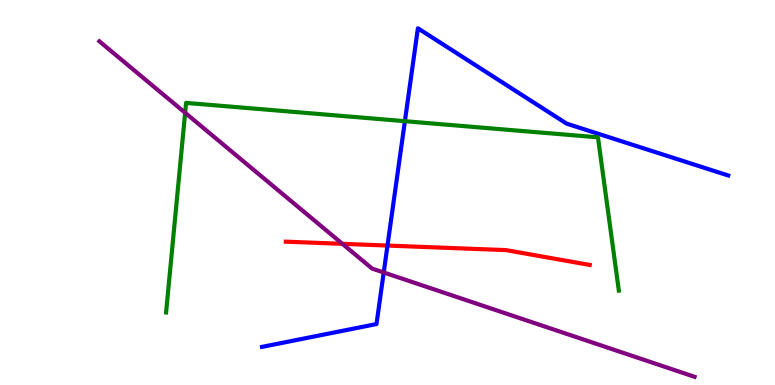[{'lines': ['blue', 'red'], 'intersections': [{'x': 5.0, 'y': 3.62}]}, {'lines': ['green', 'red'], 'intersections': []}, {'lines': ['purple', 'red'], 'intersections': [{'x': 4.42, 'y': 3.67}]}, {'lines': ['blue', 'green'], 'intersections': [{'x': 5.22, 'y': 6.85}]}, {'lines': ['blue', 'purple'], 'intersections': [{'x': 4.95, 'y': 2.92}]}, {'lines': ['green', 'purple'], 'intersections': [{'x': 2.39, 'y': 7.07}]}]